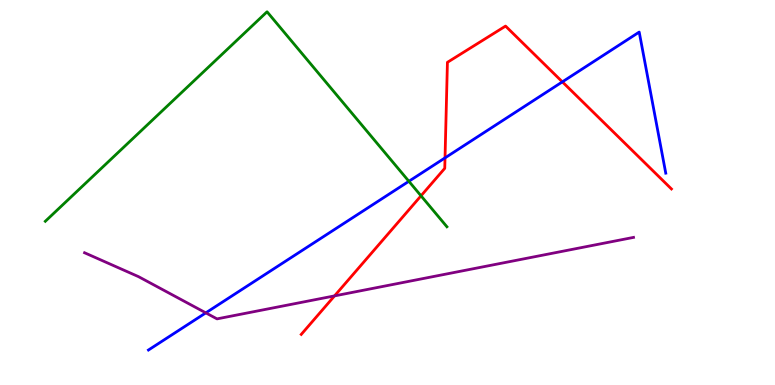[{'lines': ['blue', 'red'], 'intersections': [{'x': 5.74, 'y': 5.9}, {'x': 7.26, 'y': 7.87}]}, {'lines': ['green', 'red'], 'intersections': [{'x': 5.43, 'y': 4.91}]}, {'lines': ['purple', 'red'], 'intersections': [{'x': 4.32, 'y': 2.31}]}, {'lines': ['blue', 'green'], 'intersections': [{'x': 5.28, 'y': 5.29}]}, {'lines': ['blue', 'purple'], 'intersections': [{'x': 2.66, 'y': 1.87}]}, {'lines': ['green', 'purple'], 'intersections': []}]